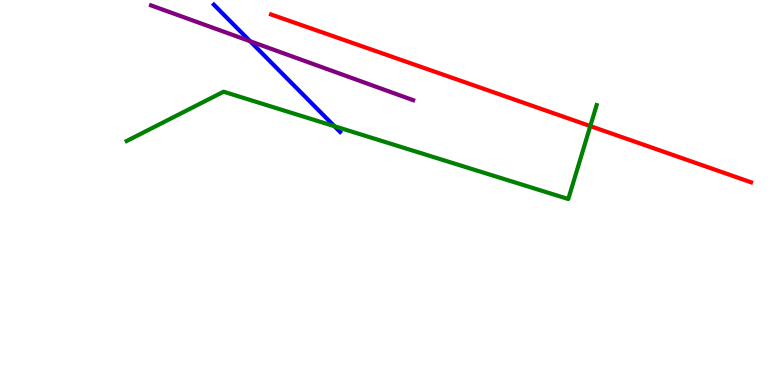[{'lines': ['blue', 'red'], 'intersections': []}, {'lines': ['green', 'red'], 'intersections': [{'x': 7.62, 'y': 6.73}]}, {'lines': ['purple', 'red'], 'intersections': []}, {'lines': ['blue', 'green'], 'intersections': [{'x': 4.32, 'y': 6.72}]}, {'lines': ['blue', 'purple'], 'intersections': [{'x': 3.23, 'y': 8.93}]}, {'lines': ['green', 'purple'], 'intersections': []}]